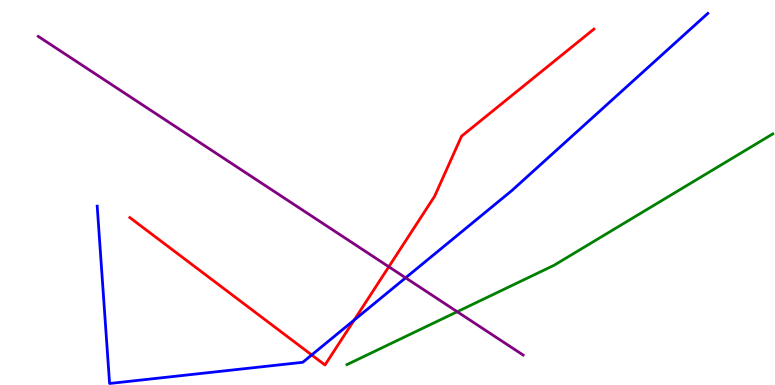[{'lines': ['blue', 'red'], 'intersections': [{'x': 4.02, 'y': 0.781}, {'x': 4.57, 'y': 1.69}]}, {'lines': ['green', 'red'], 'intersections': []}, {'lines': ['purple', 'red'], 'intersections': [{'x': 5.02, 'y': 3.07}]}, {'lines': ['blue', 'green'], 'intersections': []}, {'lines': ['blue', 'purple'], 'intersections': [{'x': 5.23, 'y': 2.78}]}, {'lines': ['green', 'purple'], 'intersections': [{'x': 5.9, 'y': 1.9}]}]